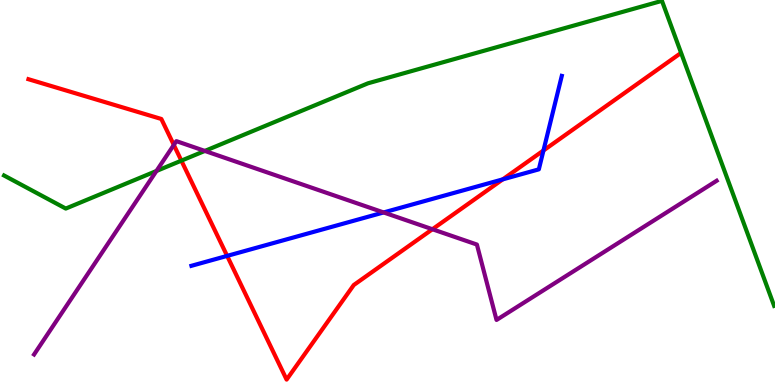[{'lines': ['blue', 'red'], 'intersections': [{'x': 2.93, 'y': 3.35}, {'x': 6.49, 'y': 5.34}, {'x': 7.01, 'y': 6.09}]}, {'lines': ['green', 'red'], 'intersections': [{'x': 2.34, 'y': 5.83}]}, {'lines': ['purple', 'red'], 'intersections': [{'x': 2.24, 'y': 6.24}, {'x': 5.58, 'y': 4.05}]}, {'lines': ['blue', 'green'], 'intersections': []}, {'lines': ['blue', 'purple'], 'intersections': [{'x': 4.95, 'y': 4.48}]}, {'lines': ['green', 'purple'], 'intersections': [{'x': 2.02, 'y': 5.56}, {'x': 2.64, 'y': 6.08}]}]